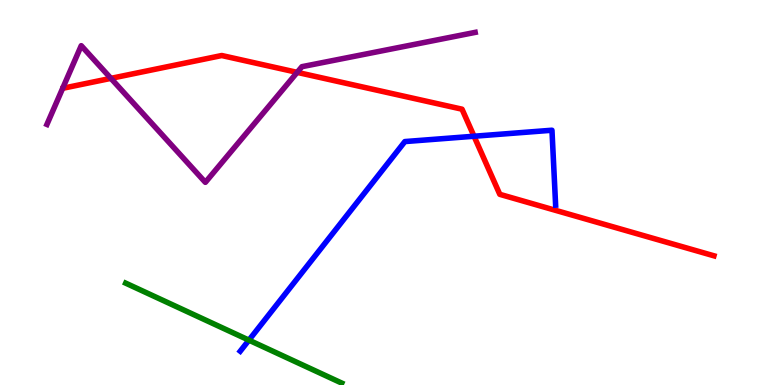[{'lines': ['blue', 'red'], 'intersections': [{'x': 6.12, 'y': 6.46}]}, {'lines': ['green', 'red'], 'intersections': []}, {'lines': ['purple', 'red'], 'intersections': [{'x': 1.43, 'y': 7.96}, {'x': 3.83, 'y': 8.12}]}, {'lines': ['blue', 'green'], 'intersections': [{'x': 3.21, 'y': 1.17}]}, {'lines': ['blue', 'purple'], 'intersections': []}, {'lines': ['green', 'purple'], 'intersections': []}]